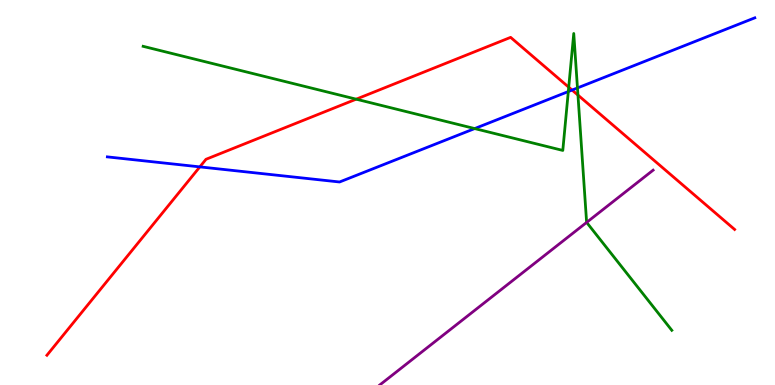[{'lines': ['blue', 'red'], 'intersections': [{'x': 2.58, 'y': 5.67}, {'x': 7.38, 'y': 7.66}]}, {'lines': ['green', 'red'], 'intersections': [{'x': 4.6, 'y': 7.42}, {'x': 7.34, 'y': 7.74}, {'x': 7.46, 'y': 7.53}]}, {'lines': ['purple', 'red'], 'intersections': []}, {'lines': ['blue', 'green'], 'intersections': [{'x': 6.12, 'y': 6.66}, {'x': 7.33, 'y': 7.62}, {'x': 7.45, 'y': 7.72}]}, {'lines': ['blue', 'purple'], 'intersections': []}, {'lines': ['green', 'purple'], 'intersections': [{'x': 7.57, 'y': 4.22}]}]